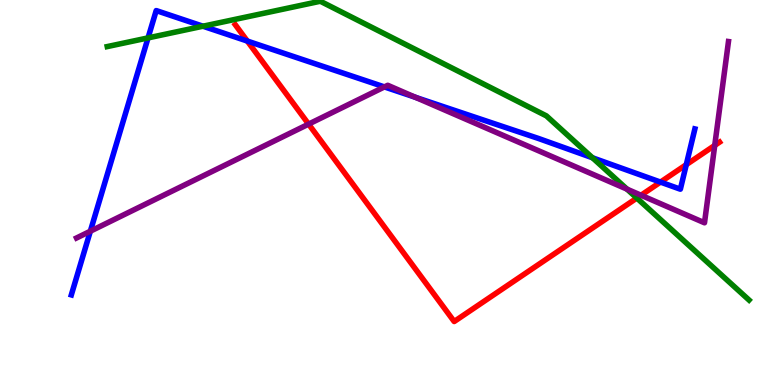[{'lines': ['blue', 'red'], 'intersections': [{'x': 3.19, 'y': 8.93}, {'x': 8.52, 'y': 5.27}, {'x': 8.86, 'y': 5.72}]}, {'lines': ['green', 'red'], 'intersections': [{'x': 8.22, 'y': 4.86}]}, {'lines': ['purple', 'red'], 'intersections': [{'x': 3.98, 'y': 6.78}, {'x': 8.27, 'y': 4.93}, {'x': 9.22, 'y': 6.22}]}, {'lines': ['blue', 'green'], 'intersections': [{'x': 1.91, 'y': 9.02}, {'x': 2.62, 'y': 9.32}, {'x': 7.65, 'y': 5.9}]}, {'lines': ['blue', 'purple'], 'intersections': [{'x': 1.17, 'y': 3.99}, {'x': 4.96, 'y': 7.74}, {'x': 5.36, 'y': 7.47}]}, {'lines': ['green', 'purple'], 'intersections': [{'x': 8.09, 'y': 5.09}]}]